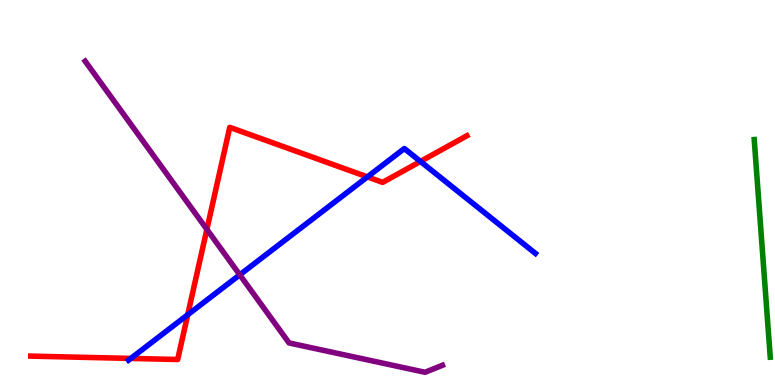[{'lines': ['blue', 'red'], 'intersections': [{'x': 1.69, 'y': 0.69}, {'x': 2.42, 'y': 1.82}, {'x': 4.74, 'y': 5.41}, {'x': 5.43, 'y': 5.81}]}, {'lines': ['green', 'red'], 'intersections': []}, {'lines': ['purple', 'red'], 'intersections': [{'x': 2.67, 'y': 4.04}]}, {'lines': ['blue', 'green'], 'intersections': []}, {'lines': ['blue', 'purple'], 'intersections': [{'x': 3.09, 'y': 2.86}]}, {'lines': ['green', 'purple'], 'intersections': []}]